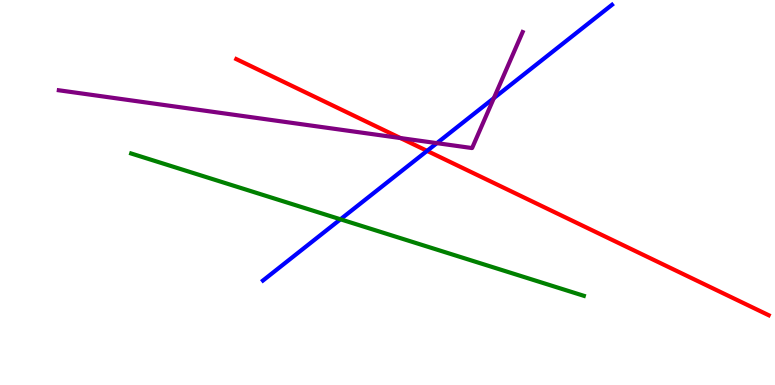[{'lines': ['blue', 'red'], 'intersections': [{'x': 5.51, 'y': 6.08}]}, {'lines': ['green', 'red'], 'intersections': []}, {'lines': ['purple', 'red'], 'intersections': [{'x': 5.17, 'y': 6.41}]}, {'lines': ['blue', 'green'], 'intersections': [{'x': 4.39, 'y': 4.3}]}, {'lines': ['blue', 'purple'], 'intersections': [{'x': 5.64, 'y': 6.28}, {'x': 6.37, 'y': 7.45}]}, {'lines': ['green', 'purple'], 'intersections': []}]